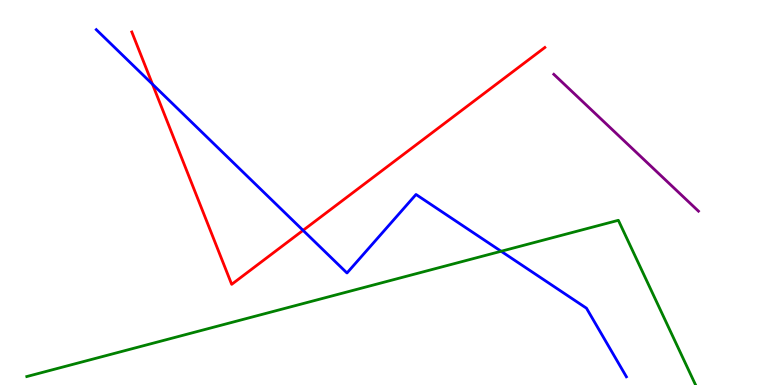[{'lines': ['blue', 'red'], 'intersections': [{'x': 1.97, 'y': 7.81}, {'x': 3.91, 'y': 4.02}]}, {'lines': ['green', 'red'], 'intersections': []}, {'lines': ['purple', 'red'], 'intersections': []}, {'lines': ['blue', 'green'], 'intersections': [{'x': 6.47, 'y': 3.47}]}, {'lines': ['blue', 'purple'], 'intersections': []}, {'lines': ['green', 'purple'], 'intersections': []}]